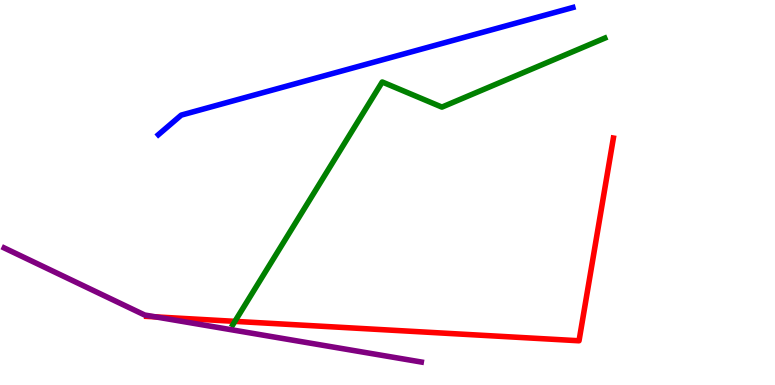[{'lines': ['blue', 'red'], 'intersections': []}, {'lines': ['green', 'red'], 'intersections': [{'x': 3.03, 'y': 1.65}]}, {'lines': ['purple', 'red'], 'intersections': [{'x': 2.01, 'y': 1.77}]}, {'lines': ['blue', 'green'], 'intersections': []}, {'lines': ['blue', 'purple'], 'intersections': []}, {'lines': ['green', 'purple'], 'intersections': []}]